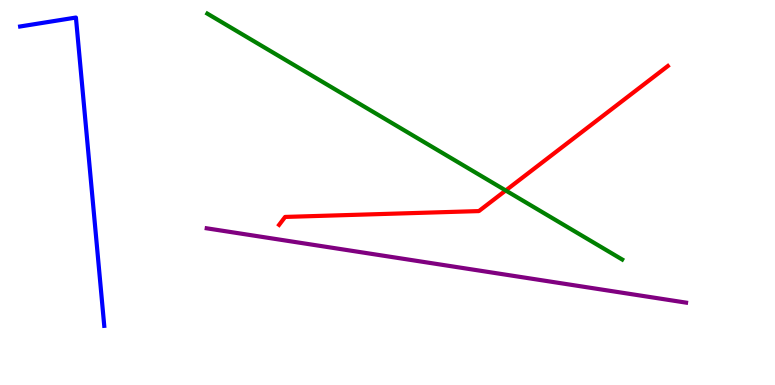[{'lines': ['blue', 'red'], 'intersections': []}, {'lines': ['green', 'red'], 'intersections': [{'x': 6.53, 'y': 5.05}]}, {'lines': ['purple', 'red'], 'intersections': []}, {'lines': ['blue', 'green'], 'intersections': []}, {'lines': ['blue', 'purple'], 'intersections': []}, {'lines': ['green', 'purple'], 'intersections': []}]